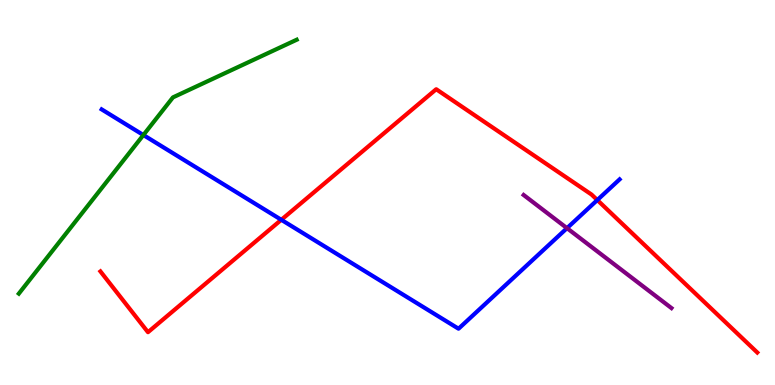[{'lines': ['blue', 'red'], 'intersections': [{'x': 3.63, 'y': 4.29}, {'x': 7.71, 'y': 4.8}]}, {'lines': ['green', 'red'], 'intersections': []}, {'lines': ['purple', 'red'], 'intersections': []}, {'lines': ['blue', 'green'], 'intersections': [{'x': 1.85, 'y': 6.49}]}, {'lines': ['blue', 'purple'], 'intersections': [{'x': 7.32, 'y': 4.07}]}, {'lines': ['green', 'purple'], 'intersections': []}]